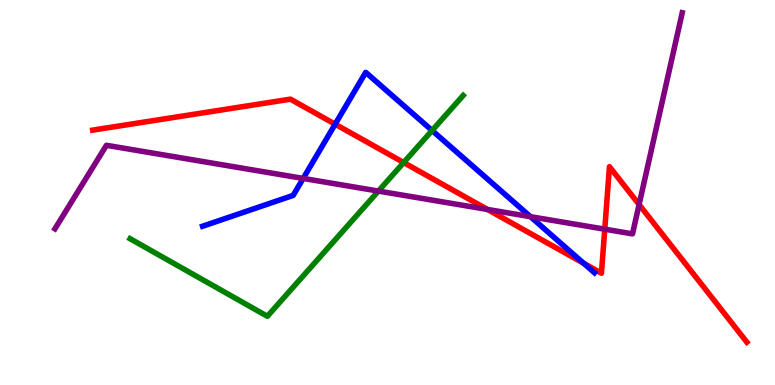[{'lines': ['blue', 'red'], 'intersections': [{'x': 4.32, 'y': 6.77}, {'x': 7.53, 'y': 3.16}]}, {'lines': ['green', 'red'], 'intersections': [{'x': 5.21, 'y': 5.78}]}, {'lines': ['purple', 'red'], 'intersections': [{'x': 6.29, 'y': 4.56}, {'x': 7.8, 'y': 4.05}, {'x': 8.25, 'y': 4.69}]}, {'lines': ['blue', 'green'], 'intersections': [{'x': 5.58, 'y': 6.61}]}, {'lines': ['blue', 'purple'], 'intersections': [{'x': 3.91, 'y': 5.37}, {'x': 6.84, 'y': 4.37}]}, {'lines': ['green', 'purple'], 'intersections': [{'x': 4.88, 'y': 5.04}]}]